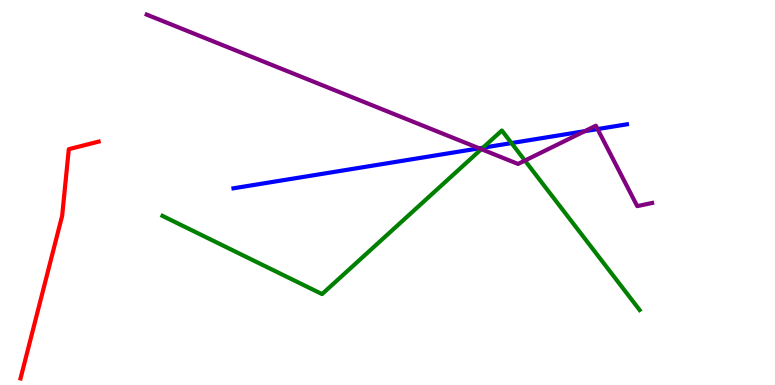[{'lines': ['blue', 'red'], 'intersections': []}, {'lines': ['green', 'red'], 'intersections': []}, {'lines': ['purple', 'red'], 'intersections': []}, {'lines': ['blue', 'green'], 'intersections': [{'x': 6.23, 'y': 6.16}, {'x': 6.6, 'y': 6.28}]}, {'lines': ['blue', 'purple'], 'intersections': [{'x': 6.18, 'y': 6.15}, {'x': 7.55, 'y': 6.59}, {'x': 7.71, 'y': 6.65}]}, {'lines': ['green', 'purple'], 'intersections': [{'x': 6.21, 'y': 6.13}, {'x': 6.77, 'y': 5.83}]}]